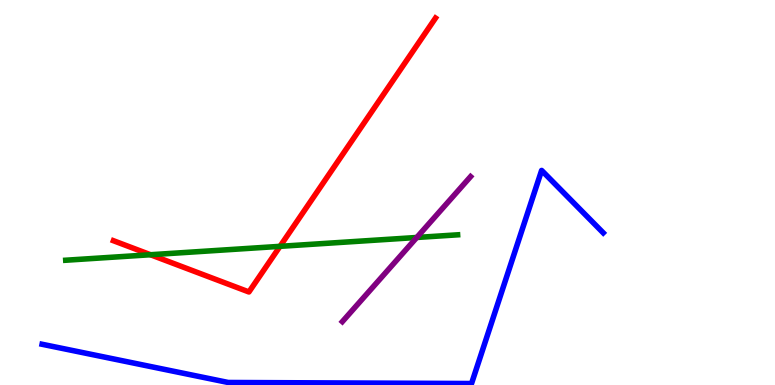[{'lines': ['blue', 'red'], 'intersections': []}, {'lines': ['green', 'red'], 'intersections': [{'x': 1.94, 'y': 3.38}, {'x': 3.61, 'y': 3.6}]}, {'lines': ['purple', 'red'], 'intersections': []}, {'lines': ['blue', 'green'], 'intersections': []}, {'lines': ['blue', 'purple'], 'intersections': []}, {'lines': ['green', 'purple'], 'intersections': [{'x': 5.38, 'y': 3.83}]}]